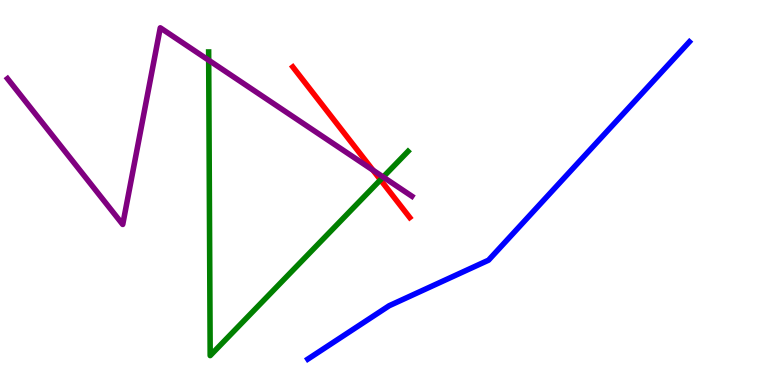[{'lines': ['blue', 'red'], 'intersections': []}, {'lines': ['green', 'red'], 'intersections': [{'x': 4.91, 'y': 5.33}]}, {'lines': ['purple', 'red'], 'intersections': [{'x': 4.81, 'y': 5.58}]}, {'lines': ['blue', 'green'], 'intersections': []}, {'lines': ['blue', 'purple'], 'intersections': []}, {'lines': ['green', 'purple'], 'intersections': [{'x': 2.69, 'y': 8.44}, {'x': 4.94, 'y': 5.4}]}]